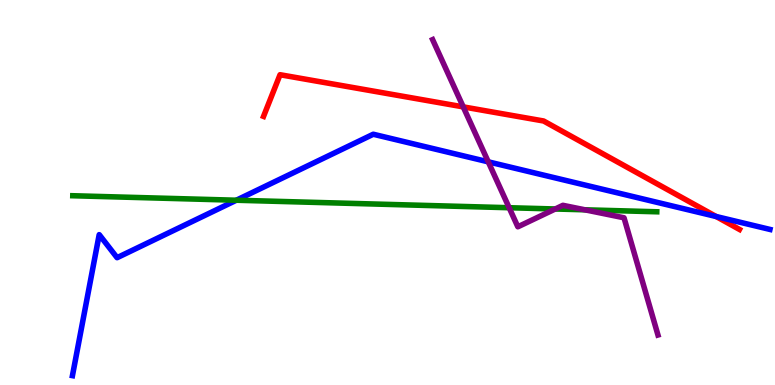[{'lines': ['blue', 'red'], 'intersections': [{'x': 9.24, 'y': 4.38}]}, {'lines': ['green', 'red'], 'intersections': []}, {'lines': ['purple', 'red'], 'intersections': [{'x': 5.98, 'y': 7.22}]}, {'lines': ['blue', 'green'], 'intersections': [{'x': 3.05, 'y': 4.8}]}, {'lines': ['blue', 'purple'], 'intersections': [{'x': 6.3, 'y': 5.8}]}, {'lines': ['green', 'purple'], 'intersections': [{'x': 6.57, 'y': 4.6}, {'x': 7.16, 'y': 4.57}, {'x': 7.55, 'y': 4.55}]}]